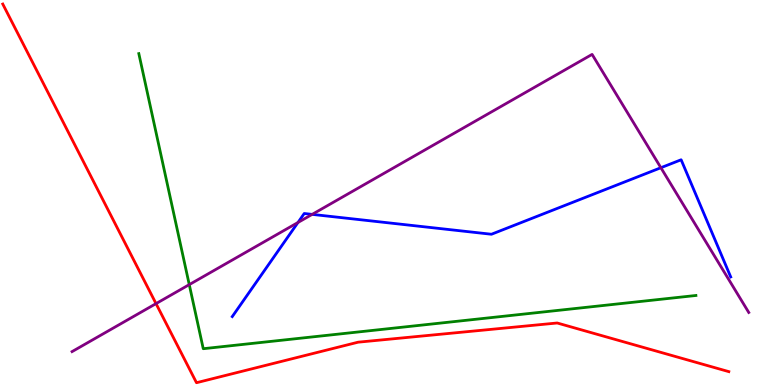[{'lines': ['blue', 'red'], 'intersections': []}, {'lines': ['green', 'red'], 'intersections': []}, {'lines': ['purple', 'red'], 'intersections': [{'x': 2.01, 'y': 2.11}]}, {'lines': ['blue', 'green'], 'intersections': []}, {'lines': ['blue', 'purple'], 'intersections': [{'x': 3.84, 'y': 4.22}, {'x': 4.03, 'y': 4.43}, {'x': 8.53, 'y': 5.64}]}, {'lines': ['green', 'purple'], 'intersections': [{'x': 2.44, 'y': 2.61}]}]